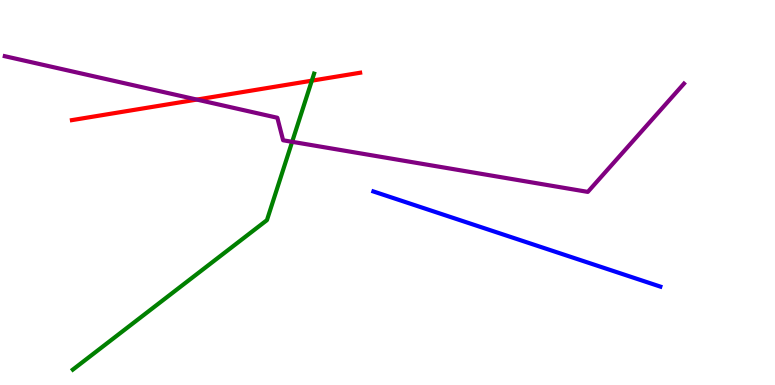[{'lines': ['blue', 'red'], 'intersections': []}, {'lines': ['green', 'red'], 'intersections': [{'x': 4.02, 'y': 7.9}]}, {'lines': ['purple', 'red'], 'intersections': [{'x': 2.54, 'y': 7.41}]}, {'lines': ['blue', 'green'], 'intersections': []}, {'lines': ['blue', 'purple'], 'intersections': []}, {'lines': ['green', 'purple'], 'intersections': [{'x': 3.77, 'y': 6.32}]}]